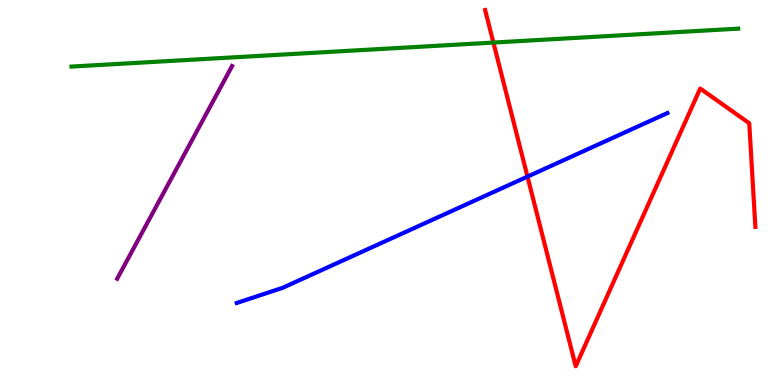[{'lines': ['blue', 'red'], 'intersections': [{'x': 6.81, 'y': 5.41}]}, {'lines': ['green', 'red'], 'intersections': [{'x': 6.37, 'y': 8.89}]}, {'lines': ['purple', 'red'], 'intersections': []}, {'lines': ['blue', 'green'], 'intersections': []}, {'lines': ['blue', 'purple'], 'intersections': []}, {'lines': ['green', 'purple'], 'intersections': []}]